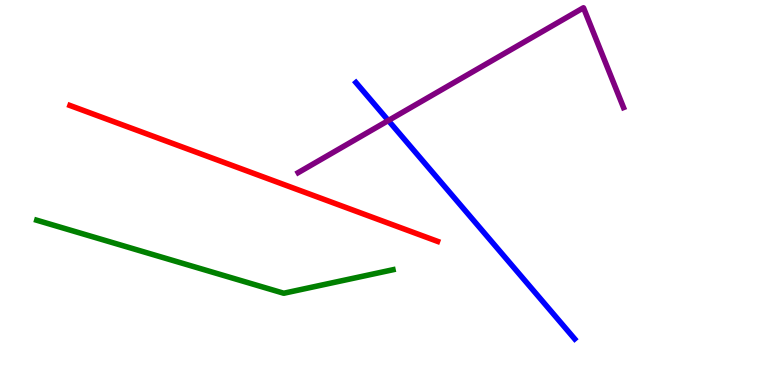[{'lines': ['blue', 'red'], 'intersections': []}, {'lines': ['green', 'red'], 'intersections': []}, {'lines': ['purple', 'red'], 'intersections': []}, {'lines': ['blue', 'green'], 'intersections': []}, {'lines': ['blue', 'purple'], 'intersections': [{'x': 5.01, 'y': 6.87}]}, {'lines': ['green', 'purple'], 'intersections': []}]